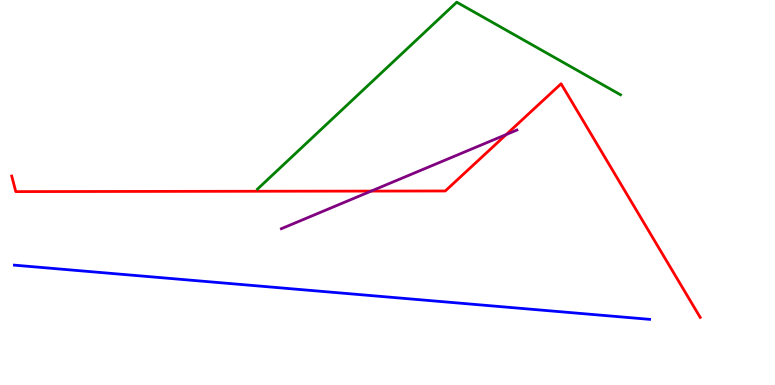[{'lines': ['blue', 'red'], 'intersections': []}, {'lines': ['green', 'red'], 'intersections': []}, {'lines': ['purple', 'red'], 'intersections': [{'x': 4.79, 'y': 5.04}, {'x': 6.53, 'y': 6.51}]}, {'lines': ['blue', 'green'], 'intersections': []}, {'lines': ['blue', 'purple'], 'intersections': []}, {'lines': ['green', 'purple'], 'intersections': []}]